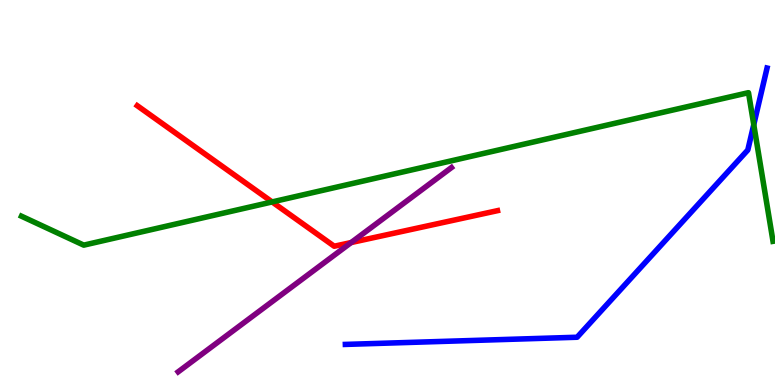[{'lines': ['blue', 'red'], 'intersections': []}, {'lines': ['green', 'red'], 'intersections': [{'x': 3.51, 'y': 4.76}]}, {'lines': ['purple', 'red'], 'intersections': [{'x': 4.53, 'y': 3.7}]}, {'lines': ['blue', 'green'], 'intersections': [{'x': 9.73, 'y': 6.76}]}, {'lines': ['blue', 'purple'], 'intersections': []}, {'lines': ['green', 'purple'], 'intersections': []}]